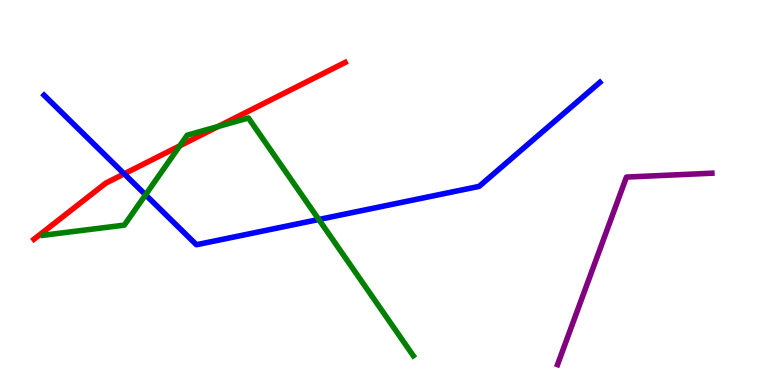[{'lines': ['blue', 'red'], 'intersections': [{'x': 1.6, 'y': 5.48}]}, {'lines': ['green', 'red'], 'intersections': [{'x': 2.32, 'y': 6.21}, {'x': 2.81, 'y': 6.71}]}, {'lines': ['purple', 'red'], 'intersections': []}, {'lines': ['blue', 'green'], 'intersections': [{'x': 1.88, 'y': 4.94}, {'x': 4.11, 'y': 4.3}]}, {'lines': ['blue', 'purple'], 'intersections': []}, {'lines': ['green', 'purple'], 'intersections': []}]